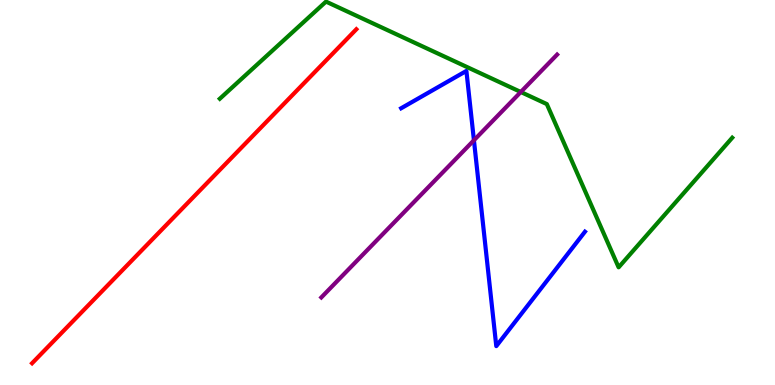[{'lines': ['blue', 'red'], 'intersections': []}, {'lines': ['green', 'red'], 'intersections': []}, {'lines': ['purple', 'red'], 'intersections': []}, {'lines': ['blue', 'green'], 'intersections': []}, {'lines': ['blue', 'purple'], 'intersections': [{'x': 6.12, 'y': 6.36}]}, {'lines': ['green', 'purple'], 'intersections': [{'x': 6.72, 'y': 7.61}]}]